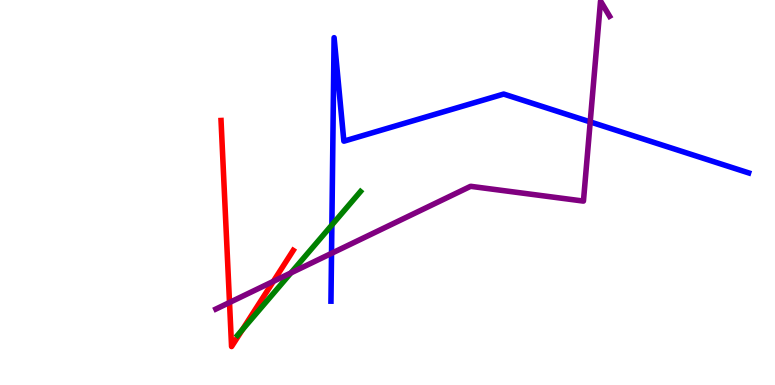[{'lines': ['blue', 'red'], 'intersections': []}, {'lines': ['green', 'red'], 'intersections': [{'x': 3.13, 'y': 1.44}]}, {'lines': ['purple', 'red'], 'intersections': [{'x': 2.96, 'y': 2.14}, {'x': 3.53, 'y': 2.69}]}, {'lines': ['blue', 'green'], 'intersections': [{'x': 4.28, 'y': 4.16}]}, {'lines': ['blue', 'purple'], 'intersections': [{'x': 4.28, 'y': 3.42}, {'x': 7.62, 'y': 6.83}]}, {'lines': ['green', 'purple'], 'intersections': [{'x': 3.75, 'y': 2.91}]}]